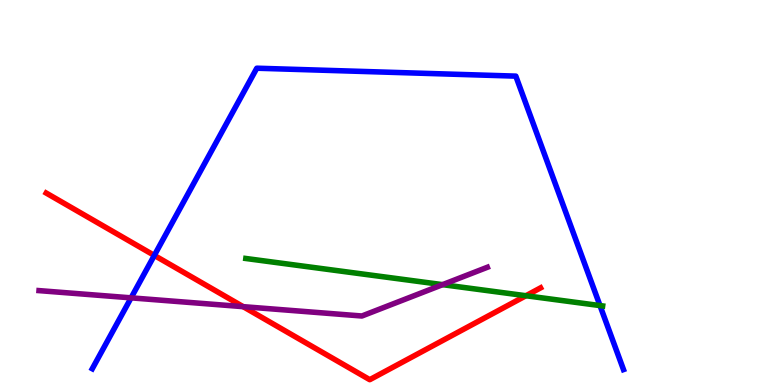[{'lines': ['blue', 'red'], 'intersections': [{'x': 1.99, 'y': 3.37}]}, {'lines': ['green', 'red'], 'intersections': [{'x': 6.79, 'y': 2.32}]}, {'lines': ['purple', 'red'], 'intersections': [{'x': 3.14, 'y': 2.03}]}, {'lines': ['blue', 'green'], 'intersections': [{'x': 7.74, 'y': 2.06}]}, {'lines': ['blue', 'purple'], 'intersections': [{'x': 1.69, 'y': 2.26}]}, {'lines': ['green', 'purple'], 'intersections': [{'x': 5.71, 'y': 2.61}]}]